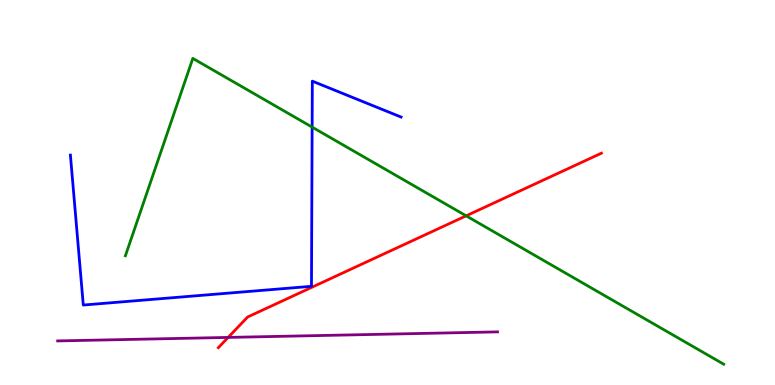[{'lines': ['blue', 'red'], 'intersections': []}, {'lines': ['green', 'red'], 'intersections': [{'x': 6.01, 'y': 4.39}]}, {'lines': ['purple', 'red'], 'intersections': [{'x': 2.94, 'y': 1.24}]}, {'lines': ['blue', 'green'], 'intersections': [{'x': 4.03, 'y': 6.7}]}, {'lines': ['blue', 'purple'], 'intersections': []}, {'lines': ['green', 'purple'], 'intersections': []}]